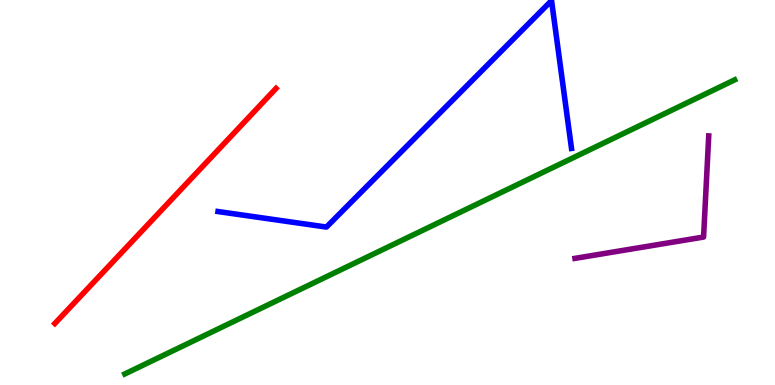[{'lines': ['blue', 'red'], 'intersections': []}, {'lines': ['green', 'red'], 'intersections': []}, {'lines': ['purple', 'red'], 'intersections': []}, {'lines': ['blue', 'green'], 'intersections': []}, {'lines': ['blue', 'purple'], 'intersections': []}, {'lines': ['green', 'purple'], 'intersections': []}]